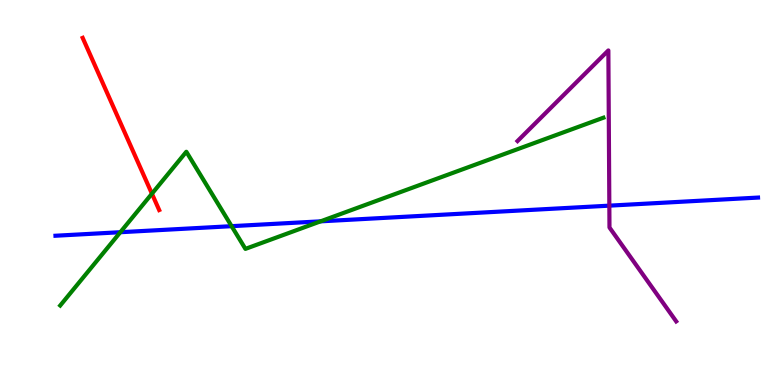[{'lines': ['blue', 'red'], 'intersections': []}, {'lines': ['green', 'red'], 'intersections': [{'x': 1.96, 'y': 4.97}]}, {'lines': ['purple', 'red'], 'intersections': []}, {'lines': ['blue', 'green'], 'intersections': [{'x': 1.55, 'y': 3.97}, {'x': 2.99, 'y': 4.13}, {'x': 4.14, 'y': 4.25}]}, {'lines': ['blue', 'purple'], 'intersections': [{'x': 7.86, 'y': 4.66}]}, {'lines': ['green', 'purple'], 'intersections': []}]